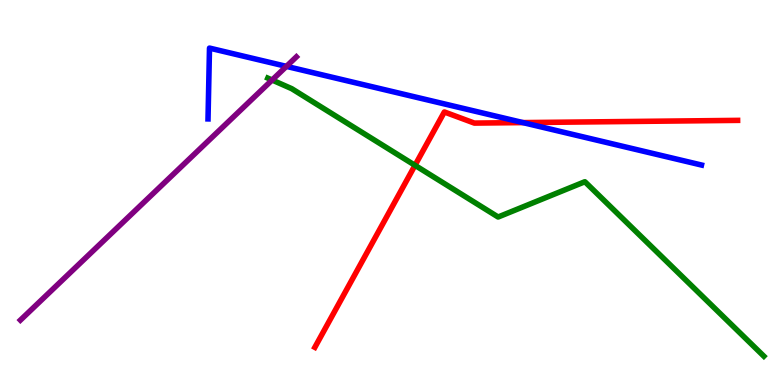[{'lines': ['blue', 'red'], 'intersections': [{'x': 6.75, 'y': 6.82}]}, {'lines': ['green', 'red'], 'intersections': [{'x': 5.35, 'y': 5.71}]}, {'lines': ['purple', 'red'], 'intersections': []}, {'lines': ['blue', 'green'], 'intersections': []}, {'lines': ['blue', 'purple'], 'intersections': [{'x': 3.7, 'y': 8.28}]}, {'lines': ['green', 'purple'], 'intersections': [{'x': 3.51, 'y': 7.92}]}]